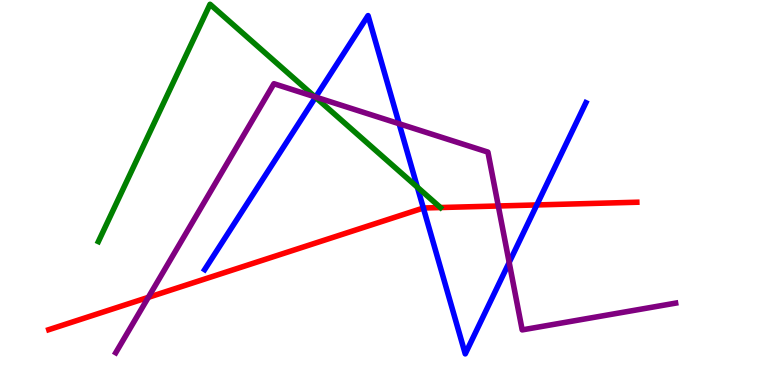[{'lines': ['blue', 'red'], 'intersections': [{'x': 5.46, 'y': 4.6}, {'x': 6.93, 'y': 4.68}]}, {'lines': ['green', 'red'], 'intersections': [{'x': 5.68, 'y': 4.61}]}, {'lines': ['purple', 'red'], 'intersections': [{'x': 1.91, 'y': 2.28}, {'x': 6.43, 'y': 4.65}]}, {'lines': ['blue', 'green'], 'intersections': [{'x': 4.07, 'y': 7.47}, {'x': 5.39, 'y': 5.14}]}, {'lines': ['blue', 'purple'], 'intersections': [{'x': 4.07, 'y': 7.48}, {'x': 5.15, 'y': 6.79}, {'x': 6.57, 'y': 3.18}]}, {'lines': ['green', 'purple'], 'intersections': [{'x': 4.06, 'y': 7.48}]}]